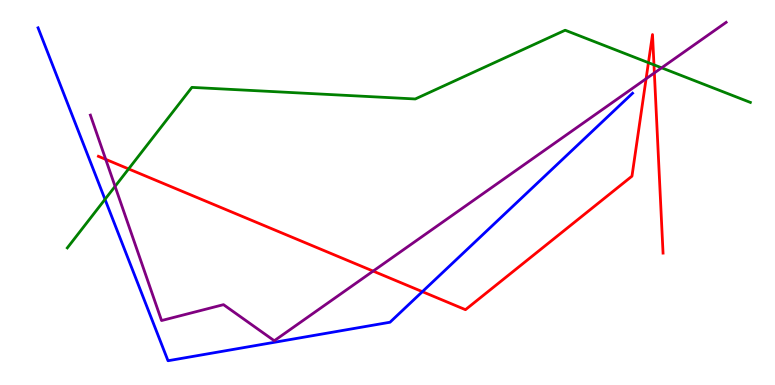[{'lines': ['blue', 'red'], 'intersections': [{'x': 5.45, 'y': 2.42}]}, {'lines': ['green', 'red'], 'intersections': [{'x': 1.66, 'y': 5.61}, {'x': 8.37, 'y': 8.37}, {'x': 8.44, 'y': 8.32}]}, {'lines': ['purple', 'red'], 'intersections': [{'x': 1.36, 'y': 5.86}, {'x': 4.81, 'y': 2.96}, {'x': 8.34, 'y': 7.95}, {'x': 8.44, 'y': 8.11}]}, {'lines': ['blue', 'green'], 'intersections': [{'x': 1.35, 'y': 4.82}]}, {'lines': ['blue', 'purple'], 'intersections': []}, {'lines': ['green', 'purple'], 'intersections': [{'x': 1.48, 'y': 5.16}, {'x': 8.54, 'y': 8.24}]}]